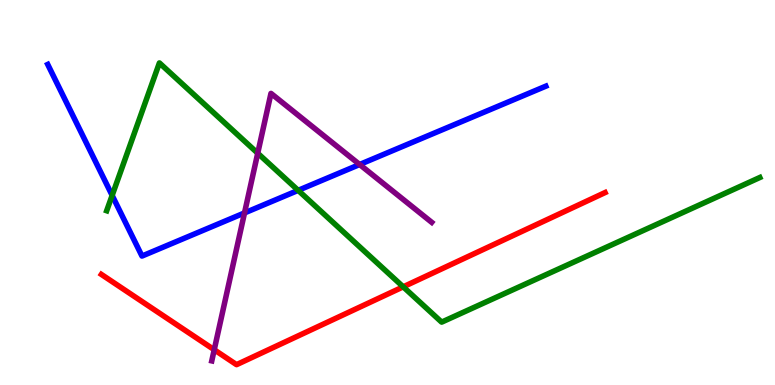[{'lines': ['blue', 'red'], 'intersections': []}, {'lines': ['green', 'red'], 'intersections': [{'x': 5.2, 'y': 2.55}]}, {'lines': ['purple', 'red'], 'intersections': [{'x': 2.76, 'y': 0.915}]}, {'lines': ['blue', 'green'], 'intersections': [{'x': 1.45, 'y': 4.92}, {'x': 3.85, 'y': 5.06}]}, {'lines': ['blue', 'purple'], 'intersections': [{'x': 3.16, 'y': 4.47}, {'x': 4.64, 'y': 5.73}]}, {'lines': ['green', 'purple'], 'intersections': [{'x': 3.33, 'y': 6.02}]}]